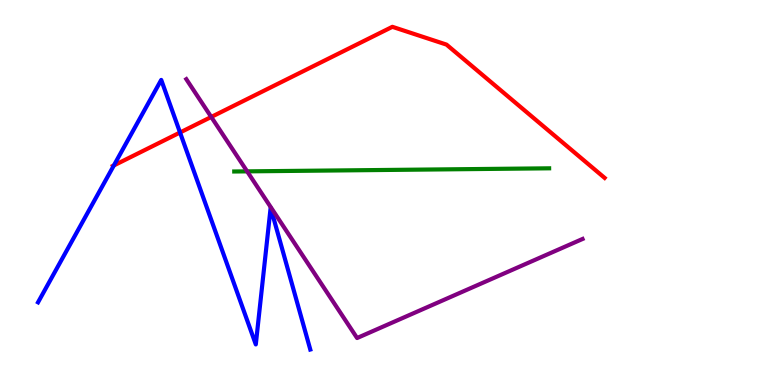[{'lines': ['blue', 'red'], 'intersections': [{'x': 1.47, 'y': 5.7}, {'x': 2.32, 'y': 6.56}]}, {'lines': ['green', 'red'], 'intersections': []}, {'lines': ['purple', 'red'], 'intersections': [{'x': 2.73, 'y': 6.96}]}, {'lines': ['blue', 'green'], 'intersections': []}, {'lines': ['blue', 'purple'], 'intersections': []}, {'lines': ['green', 'purple'], 'intersections': [{'x': 3.19, 'y': 5.55}]}]